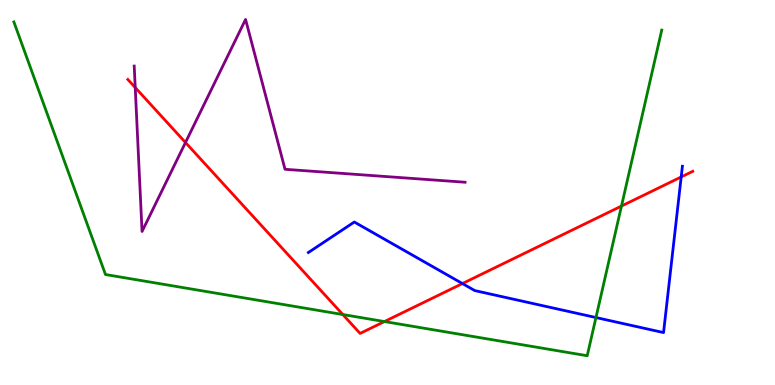[{'lines': ['blue', 'red'], 'intersections': [{'x': 5.97, 'y': 2.63}, {'x': 8.79, 'y': 5.4}]}, {'lines': ['green', 'red'], 'intersections': [{'x': 4.42, 'y': 1.83}, {'x': 4.96, 'y': 1.65}, {'x': 8.02, 'y': 4.65}]}, {'lines': ['purple', 'red'], 'intersections': [{'x': 1.74, 'y': 7.73}, {'x': 2.39, 'y': 6.3}]}, {'lines': ['blue', 'green'], 'intersections': [{'x': 7.69, 'y': 1.75}]}, {'lines': ['blue', 'purple'], 'intersections': []}, {'lines': ['green', 'purple'], 'intersections': []}]